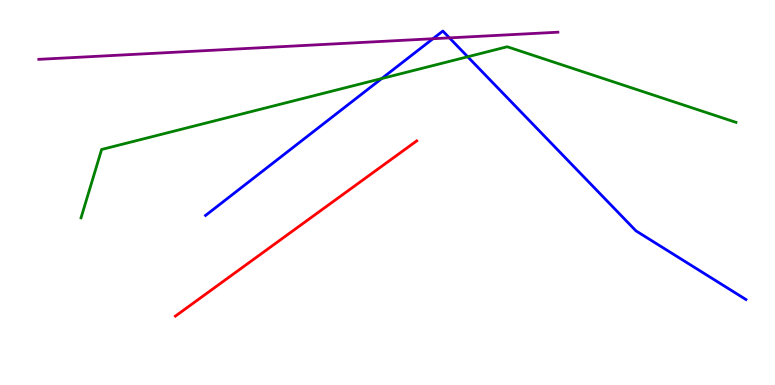[{'lines': ['blue', 'red'], 'intersections': []}, {'lines': ['green', 'red'], 'intersections': []}, {'lines': ['purple', 'red'], 'intersections': []}, {'lines': ['blue', 'green'], 'intersections': [{'x': 4.93, 'y': 7.96}, {'x': 6.03, 'y': 8.53}]}, {'lines': ['blue', 'purple'], 'intersections': [{'x': 5.59, 'y': 8.99}, {'x': 5.8, 'y': 9.02}]}, {'lines': ['green', 'purple'], 'intersections': []}]